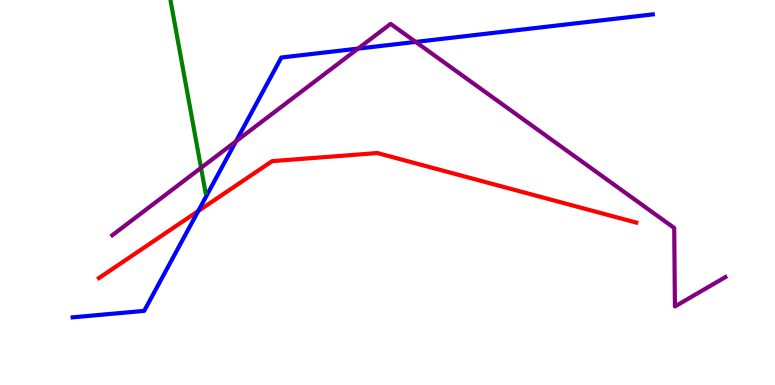[{'lines': ['blue', 'red'], 'intersections': [{'x': 2.56, 'y': 4.52}]}, {'lines': ['green', 'red'], 'intersections': []}, {'lines': ['purple', 'red'], 'intersections': []}, {'lines': ['blue', 'green'], 'intersections': []}, {'lines': ['blue', 'purple'], 'intersections': [{'x': 3.04, 'y': 6.33}, {'x': 4.62, 'y': 8.74}, {'x': 5.36, 'y': 8.91}]}, {'lines': ['green', 'purple'], 'intersections': [{'x': 2.59, 'y': 5.64}]}]